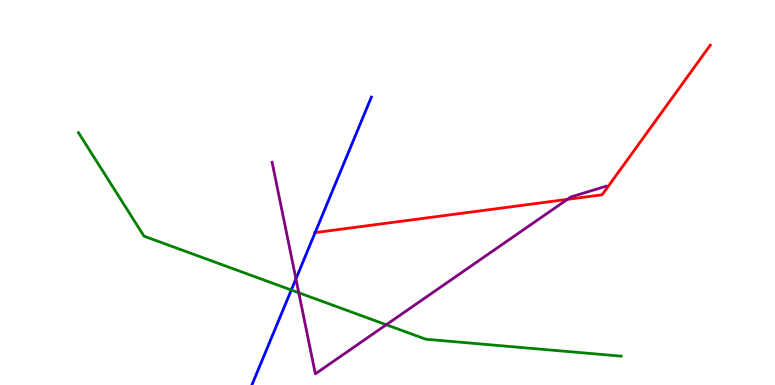[{'lines': ['blue', 'red'], 'intersections': [{'x': 4.07, 'y': 3.96}]}, {'lines': ['green', 'red'], 'intersections': []}, {'lines': ['purple', 'red'], 'intersections': [{'x': 7.32, 'y': 4.82}]}, {'lines': ['blue', 'green'], 'intersections': [{'x': 3.76, 'y': 2.47}]}, {'lines': ['blue', 'purple'], 'intersections': [{'x': 3.82, 'y': 2.76}]}, {'lines': ['green', 'purple'], 'intersections': [{'x': 3.86, 'y': 2.4}, {'x': 4.98, 'y': 1.56}]}]